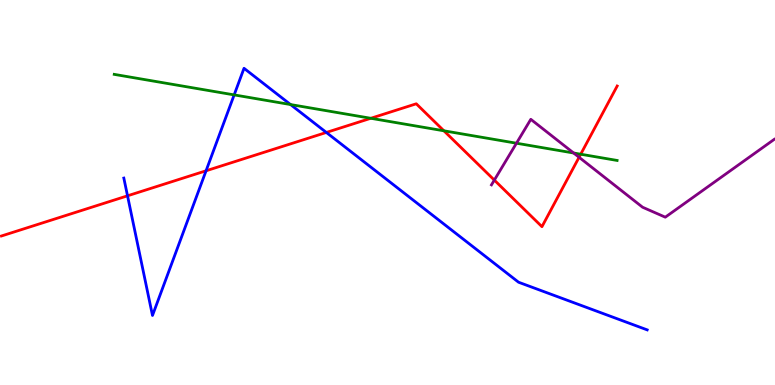[{'lines': ['blue', 'red'], 'intersections': [{'x': 1.65, 'y': 4.91}, {'x': 2.66, 'y': 5.56}, {'x': 4.21, 'y': 6.56}]}, {'lines': ['green', 'red'], 'intersections': [{'x': 4.78, 'y': 6.93}, {'x': 5.73, 'y': 6.6}, {'x': 7.49, 'y': 5.99}]}, {'lines': ['purple', 'red'], 'intersections': [{'x': 6.38, 'y': 5.32}, {'x': 7.47, 'y': 5.91}]}, {'lines': ['blue', 'green'], 'intersections': [{'x': 3.02, 'y': 7.54}, {'x': 3.75, 'y': 7.28}]}, {'lines': ['blue', 'purple'], 'intersections': []}, {'lines': ['green', 'purple'], 'intersections': [{'x': 6.66, 'y': 6.28}, {'x': 7.4, 'y': 6.03}]}]